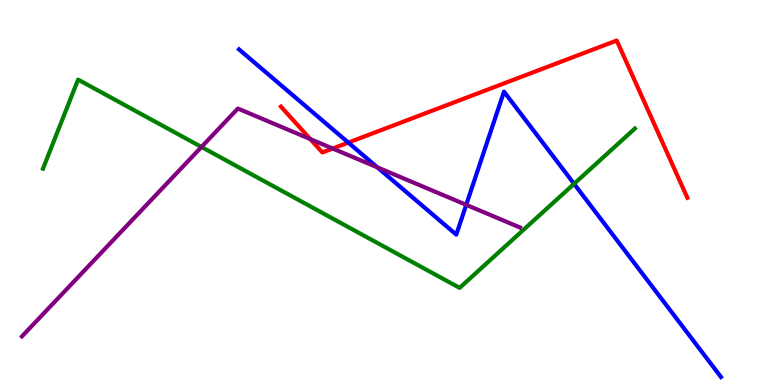[{'lines': ['blue', 'red'], 'intersections': [{'x': 4.49, 'y': 6.3}]}, {'lines': ['green', 'red'], 'intersections': []}, {'lines': ['purple', 'red'], 'intersections': [{'x': 4.0, 'y': 6.39}, {'x': 4.29, 'y': 6.14}]}, {'lines': ['blue', 'green'], 'intersections': [{'x': 7.41, 'y': 5.23}]}, {'lines': ['blue', 'purple'], 'intersections': [{'x': 4.87, 'y': 5.65}, {'x': 6.02, 'y': 4.68}]}, {'lines': ['green', 'purple'], 'intersections': [{'x': 2.6, 'y': 6.18}]}]